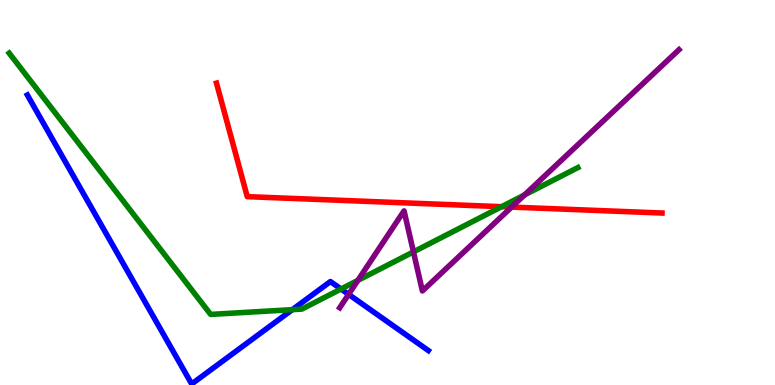[{'lines': ['blue', 'red'], 'intersections': []}, {'lines': ['green', 'red'], 'intersections': [{'x': 6.47, 'y': 4.63}]}, {'lines': ['purple', 'red'], 'intersections': [{'x': 6.6, 'y': 4.62}]}, {'lines': ['blue', 'green'], 'intersections': [{'x': 3.77, 'y': 1.96}, {'x': 4.4, 'y': 2.49}]}, {'lines': ['blue', 'purple'], 'intersections': [{'x': 4.5, 'y': 2.35}]}, {'lines': ['green', 'purple'], 'intersections': [{'x': 4.62, 'y': 2.72}, {'x': 5.33, 'y': 3.46}, {'x': 6.77, 'y': 4.94}]}]